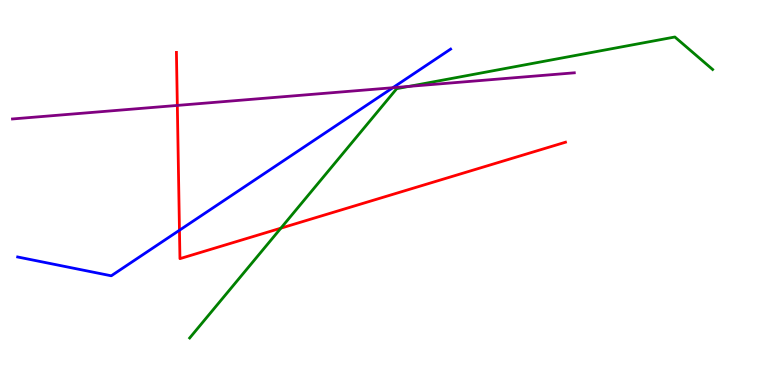[{'lines': ['blue', 'red'], 'intersections': [{'x': 2.32, 'y': 4.02}]}, {'lines': ['green', 'red'], 'intersections': [{'x': 3.62, 'y': 4.07}]}, {'lines': ['purple', 'red'], 'intersections': [{'x': 2.29, 'y': 7.26}]}, {'lines': ['blue', 'green'], 'intersections': []}, {'lines': ['blue', 'purple'], 'intersections': [{'x': 5.07, 'y': 7.72}]}, {'lines': ['green', 'purple'], 'intersections': [{'x': 5.28, 'y': 7.76}]}]